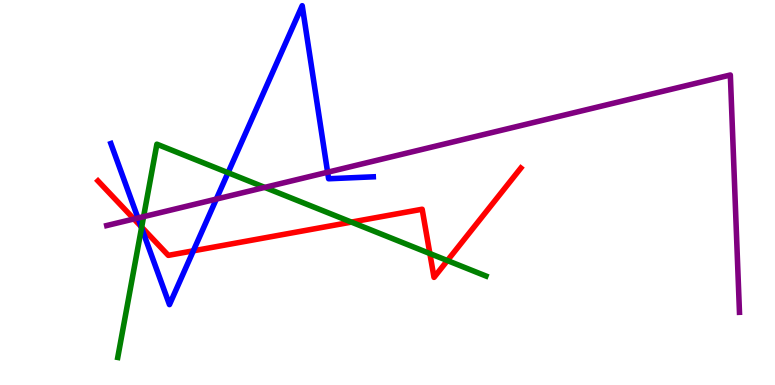[{'lines': ['blue', 'red'], 'intersections': [{'x': 1.82, 'y': 4.12}, {'x': 2.49, 'y': 3.49}]}, {'lines': ['green', 'red'], 'intersections': [{'x': 1.83, 'y': 4.1}, {'x': 4.53, 'y': 4.23}, {'x': 5.55, 'y': 3.41}, {'x': 5.77, 'y': 3.23}]}, {'lines': ['purple', 'red'], 'intersections': [{'x': 1.73, 'y': 4.31}]}, {'lines': ['blue', 'green'], 'intersections': [{'x': 1.83, 'y': 4.08}, {'x': 2.94, 'y': 5.51}]}, {'lines': ['blue', 'purple'], 'intersections': [{'x': 1.78, 'y': 4.34}, {'x': 2.79, 'y': 4.83}, {'x': 4.23, 'y': 5.53}]}, {'lines': ['green', 'purple'], 'intersections': [{'x': 1.85, 'y': 4.37}, {'x': 3.42, 'y': 5.13}]}]